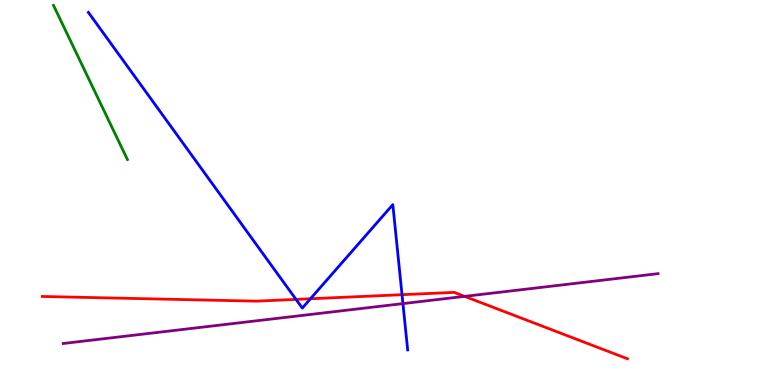[{'lines': ['blue', 'red'], 'intersections': [{'x': 3.82, 'y': 2.22}, {'x': 4.01, 'y': 2.24}, {'x': 5.19, 'y': 2.35}]}, {'lines': ['green', 'red'], 'intersections': []}, {'lines': ['purple', 'red'], 'intersections': [{'x': 6.0, 'y': 2.3}]}, {'lines': ['blue', 'green'], 'intersections': []}, {'lines': ['blue', 'purple'], 'intersections': [{'x': 5.2, 'y': 2.11}]}, {'lines': ['green', 'purple'], 'intersections': []}]